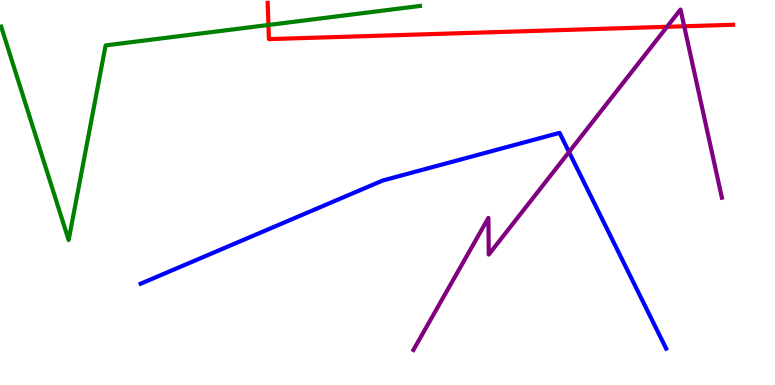[{'lines': ['blue', 'red'], 'intersections': []}, {'lines': ['green', 'red'], 'intersections': [{'x': 3.46, 'y': 9.35}]}, {'lines': ['purple', 'red'], 'intersections': [{'x': 8.61, 'y': 9.3}, {'x': 8.83, 'y': 9.32}]}, {'lines': ['blue', 'green'], 'intersections': []}, {'lines': ['blue', 'purple'], 'intersections': [{'x': 7.34, 'y': 6.05}]}, {'lines': ['green', 'purple'], 'intersections': []}]